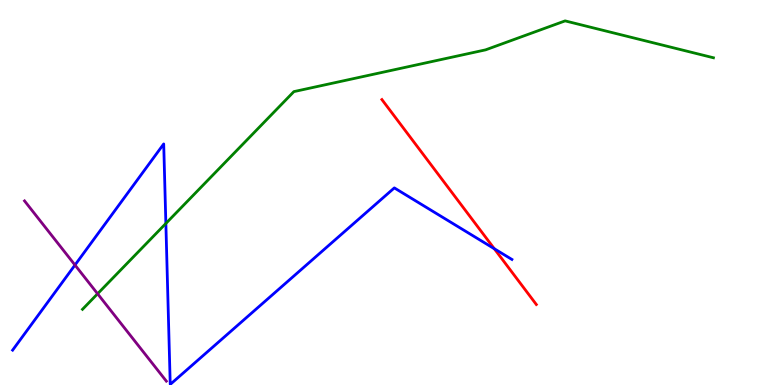[{'lines': ['blue', 'red'], 'intersections': [{'x': 6.38, 'y': 3.54}]}, {'lines': ['green', 'red'], 'intersections': []}, {'lines': ['purple', 'red'], 'intersections': []}, {'lines': ['blue', 'green'], 'intersections': [{'x': 2.14, 'y': 4.2}]}, {'lines': ['blue', 'purple'], 'intersections': [{'x': 0.968, 'y': 3.12}]}, {'lines': ['green', 'purple'], 'intersections': [{'x': 1.26, 'y': 2.37}]}]